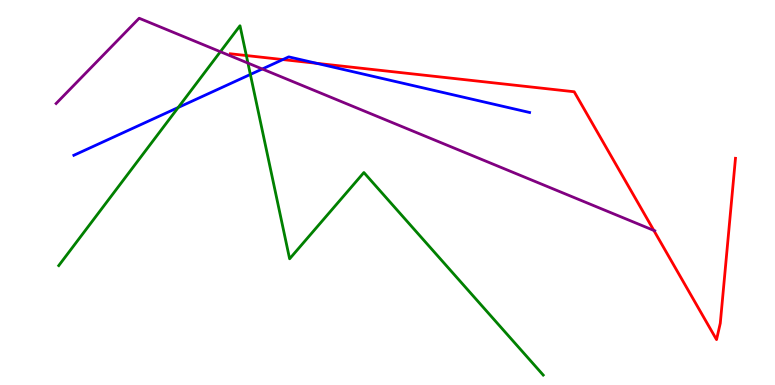[{'lines': ['blue', 'red'], 'intersections': [{'x': 3.65, 'y': 8.45}, {'x': 4.09, 'y': 8.36}]}, {'lines': ['green', 'red'], 'intersections': [{'x': 3.18, 'y': 8.56}]}, {'lines': ['purple', 'red'], 'intersections': [{'x': 8.44, 'y': 4.02}]}, {'lines': ['blue', 'green'], 'intersections': [{'x': 2.3, 'y': 7.21}, {'x': 3.23, 'y': 8.07}]}, {'lines': ['blue', 'purple'], 'intersections': [{'x': 3.38, 'y': 8.21}]}, {'lines': ['green', 'purple'], 'intersections': [{'x': 2.84, 'y': 8.66}, {'x': 3.2, 'y': 8.36}]}]